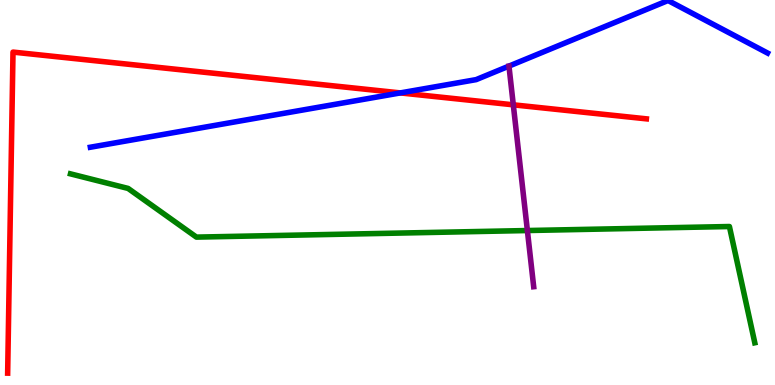[{'lines': ['blue', 'red'], 'intersections': [{'x': 5.17, 'y': 7.59}]}, {'lines': ['green', 'red'], 'intersections': []}, {'lines': ['purple', 'red'], 'intersections': [{'x': 6.62, 'y': 7.28}]}, {'lines': ['blue', 'green'], 'intersections': []}, {'lines': ['blue', 'purple'], 'intersections': []}, {'lines': ['green', 'purple'], 'intersections': [{'x': 6.81, 'y': 4.01}]}]